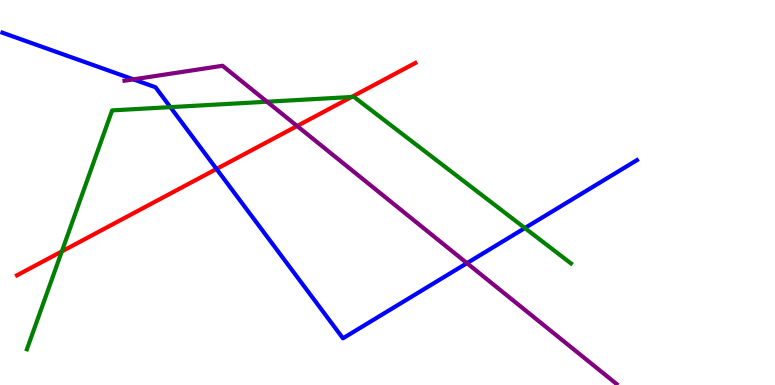[{'lines': ['blue', 'red'], 'intersections': [{'x': 2.79, 'y': 5.61}]}, {'lines': ['green', 'red'], 'intersections': [{'x': 0.798, 'y': 3.47}, {'x': 4.54, 'y': 7.48}]}, {'lines': ['purple', 'red'], 'intersections': [{'x': 3.83, 'y': 6.73}]}, {'lines': ['blue', 'green'], 'intersections': [{'x': 2.2, 'y': 7.22}, {'x': 6.77, 'y': 4.08}]}, {'lines': ['blue', 'purple'], 'intersections': [{'x': 1.72, 'y': 7.94}, {'x': 6.03, 'y': 3.17}]}, {'lines': ['green', 'purple'], 'intersections': [{'x': 3.45, 'y': 7.36}]}]